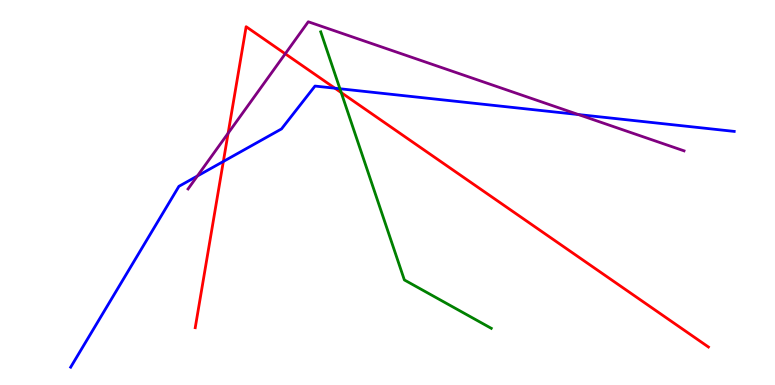[{'lines': ['blue', 'red'], 'intersections': [{'x': 2.88, 'y': 5.81}, {'x': 4.32, 'y': 7.71}]}, {'lines': ['green', 'red'], 'intersections': [{'x': 4.4, 'y': 7.6}]}, {'lines': ['purple', 'red'], 'intersections': [{'x': 2.94, 'y': 6.54}, {'x': 3.68, 'y': 8.6}]}, {'lines': ['blue', 'green'], 'intersections': [{'x': 4.39, 'y': 7.69}]}, {'lines': ['blue', 'purple'], 'intersections': [{'x': 2.55, 'y': 5.43}, {'x': 7.46, 'y': 7.02}]}, {'lines': ['green', 'purple'], 'intersections': []}]